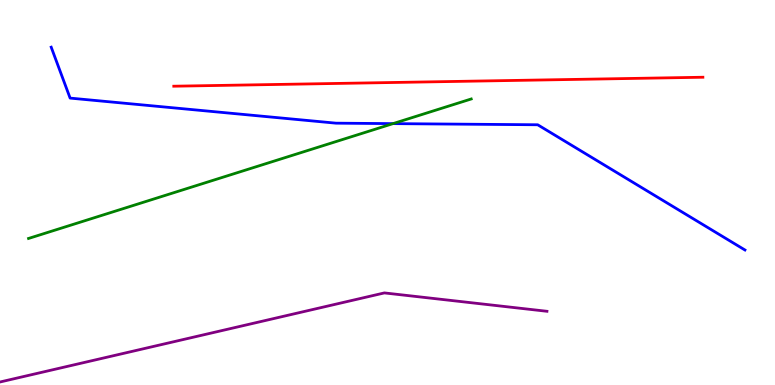[{'lines': ['blue', 'red'], 'intersections': []}, {'lines': ['green', 'red'], 'intersections': []}, {'lines': ['purple', 'red'], 'intersections': []}, {'lines': ['blue', 'green'], 'intersections': [{'x': 5.07, 'y': 6.79}]}, {'lines': ['blue', 'purple'], 'intersections': []}, {'lines': ['green', 'purple'], 'intersections': []}]